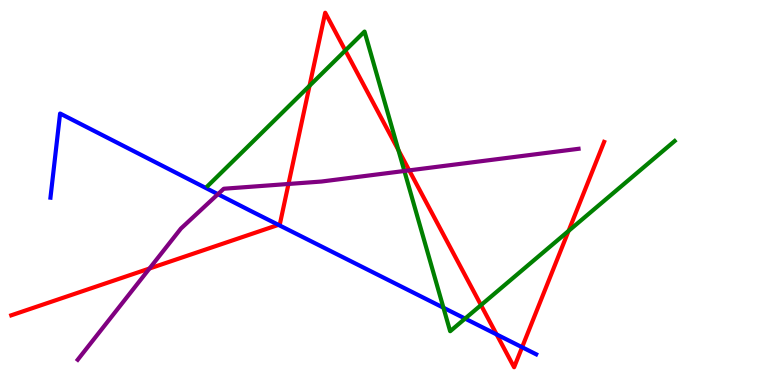[{'lines': ['blue', 'red'], 'intersections': [{'x': 3.59, 'y': 4.16}, {'x': 6.41, 'y': 1.31}, {'x': 6.74, 'y': 0.981}]}, {'lines': ['green', 'red'], 'intersections': [{'x': 3.99, 'y': 7.77}, {'x': 4.46, 'y': 8.69}, {'x': 5.14, 'y': 6.1}, {'x': 6.21, 'y': 2.07}, {'x': 7.34, 'y': 4.0}]}, {'lines': ['purple', 'red'], 'intersections': [{'x': 1.93, 'y': 3.03}, {'x': 3.72, 'y': 5.22}, {'x': 5.28, 'y': 5.57}]}, {'lines': ['blue', 'green'], 'intersections': [{'x': 5.72, 'y': 2.01}, {'x': 6.0, 'y': 1.72}]}, {'lines': ['blue', 'purple'], 'intersections': [{'x': 2.81, 'y': 4.96}]}, {'lines': ['green', 'purple'], 'intersections': [{'x': 5.22, 'y': 5.56}]}]